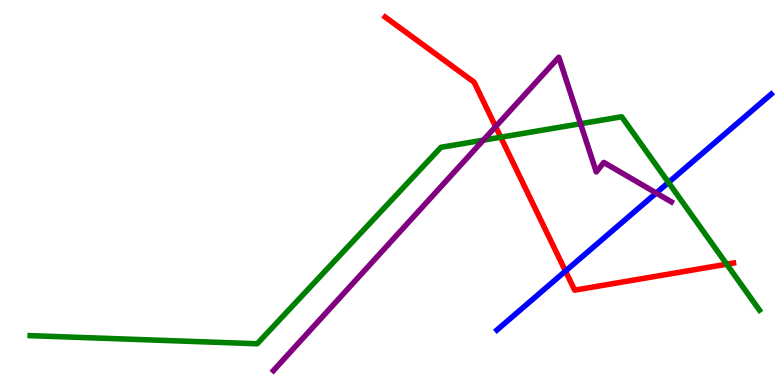[{'lines': ['blue', 'red'], 'intersections': [{'x': 7.3, 'y': 2.96}]}, {'lines': ['green', 'red'], 'intersections': [{'x': 6.46, 'y': 6.44}, {'x': 9.38, 'y': 3.14}]}, {'lines': ['purple', 'red'], 'intersections': [{'x': 6.4, 'y': 6.71}]}, {'lines': ['blue', 'green'], 'intersections': [{'x': 8.63, 'y': 5.26}]}, {'lines': ['blue', 'purple'], 'intersections': [{'x': 8.47, 'y': 4.99}]}, {'lines': ['green', 'purple'], 'intersections': [{'x': 6.24, 'y': 6.36}, {'x': 7.49, 'y': 6.79}]}]